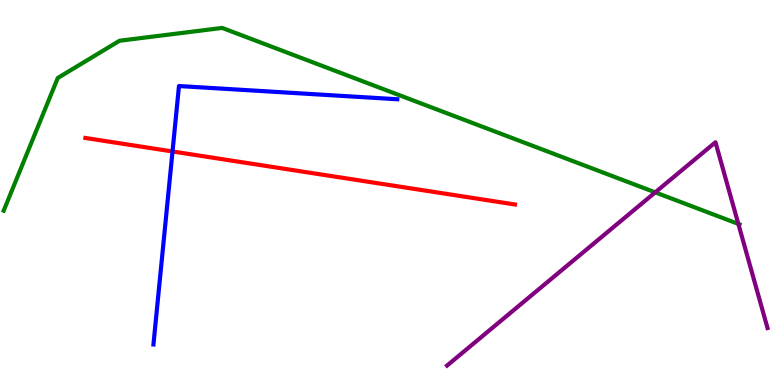[{'lines': ['blue', 'red'], 'intersections': [{'x': 2.23, 'y': 6.07}]}, {'lines': ['green', 'red'], 'intersections': []}, {'lines': ['purple', 'red'], 'intersections': []}, {'lines': ['blue', 'green'], 'intersections': []}, {'lines': ['blue', 'purple'], 'intersections': []}, {'lines': ['green', 'purple'], 'intersections': [{'x': 8.45, 'y': 5.0}, {'x': 9.53, 'y': 4.18}]}]